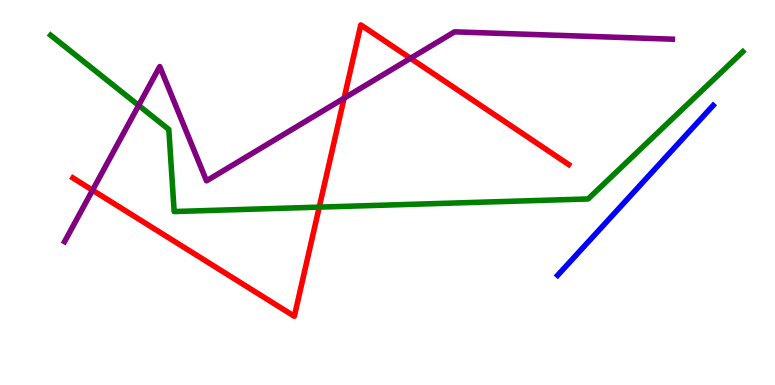[{'lines': ['blue', 'red'], 'intersections': []}, {'lines': ['green', 'red'], 'intersections': [{'x': 4.12, 'y': 4.62}]}, {'lines': ['purple', 'red'], 'intersections': [{'x': 1.19, 'y': 5.06}, {'x': 4.44, 'y': 7.45}, {'x': 5.3, 'y': 8.49}]}, {'lines': ['blue', 'green'], 'intersections': []}, {'lines': ['blue', 'purple'], 'intersections': []}, {'lines': ['green', 'purple'], 'intersections': [{'x': 1.79, 'y': 7.26}]}]